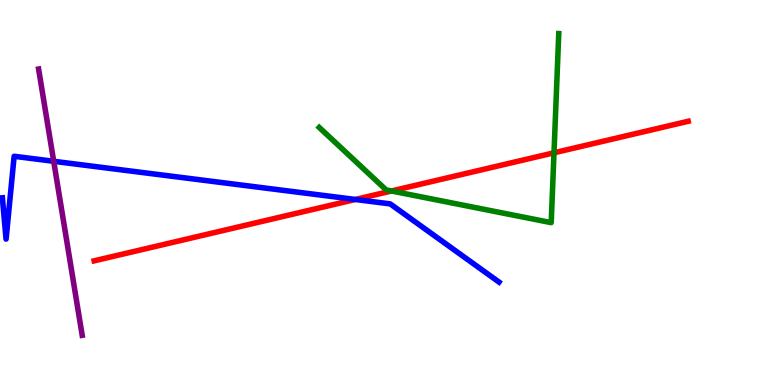[{'lines': ['blue', 'red'], 'intersections': [{'x': 4.59, 'y': 4.82}]}, {'lines': ['green', 'red'], 'intersections': [{'x': 5.05, 'y': 5.04}, {'x': 7.15, 'y': 6.03}]}, {'lines': ['purple', 'red'], 'intersections': []}, {'lines': ['blue', 'green'], 'intersections': []}, {'lines': ['blue', 'purple'], 'intersections': [{'x': 0.693, 'y': 5.81}]}, {'lines': ['green', 'purple'], 'intersections': []}]